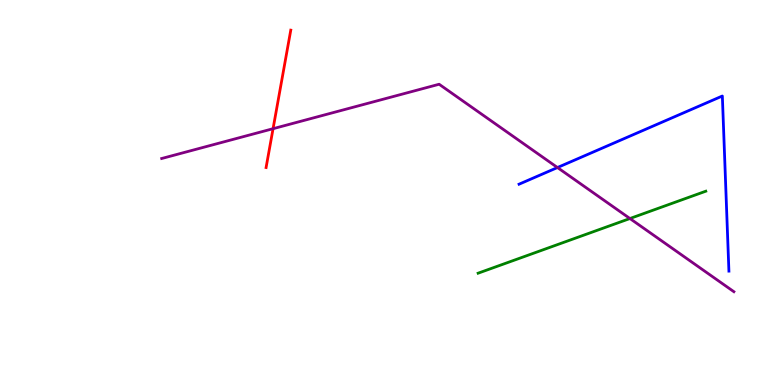[{'lines': ['blue', 'red'], 'intersections': []}, {'lines': ['green', 'red'], 'intersections': []}, {'lines': ['purple', 'red'], 'intersections': [{'x': 3.52, 'y': 6.66}]}, {'lines': ['blue', 'green'], 'intersections': []}, {'lines': ['blue', 'purple'], 'intersections': [{'x': 7.19, 'y': 5.65}]}, {'lines': ['green', 'purple'], 'intersections': [{'x': 8.13, 'y': 4.32}]}]